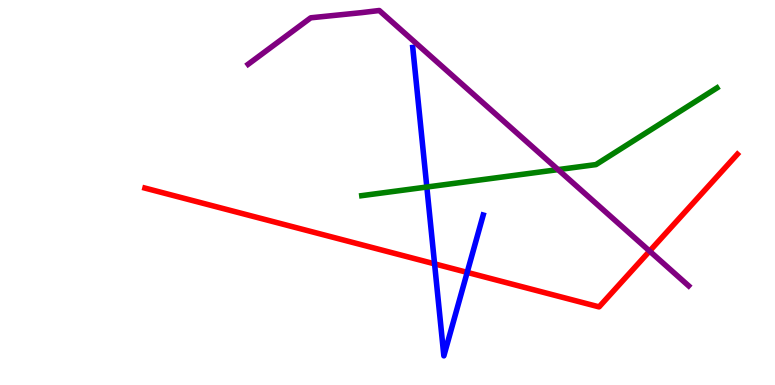[{'lines': ['blue', 'red'], 'intersections': [{'x': 5.61, 'y': 3.15}, {'x': 6.03, 'y': 2.93}]}, {'lines': ['green', 'red'], 'intersections': []}, {'lines': ['purple', 'red'], 'intersections': [{'x': 8.38, 'y': 3.48}]}, {'lines': ['blue', 'green'], 'intersections': [{'x': 5.51, 'y': 5.14}]}, {'lines': ['blue', 'purple'], 'intersections': []}, {'lines': ['green', 'purple'], 'intersections': [{'x': 7.2, 'y': 5.59}]}]